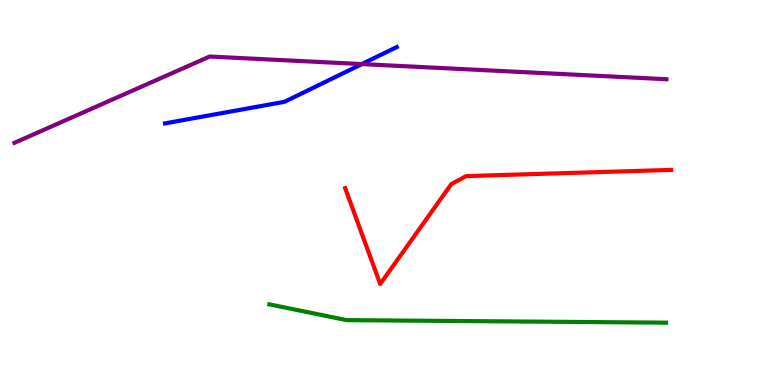[{'lines': ['blue', 'red'], 'intersections': []}, {'lines': ['green', 'red'], 'intersections': []}, {'lines': ['purple', 'red'], 'intersections': []}, {'lines': ['blue', 'green'], 'intersections': []}, {'lines': ['blue', 'purple'], 'intersections': [{'x': 4.67, 'y': 8.34}]}, {'lines': ['green', 'purple'], 'intersections': []}]